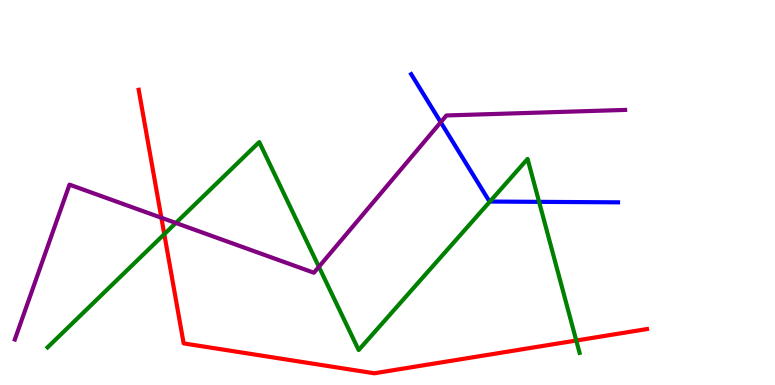[{'lines': ['blue', 'red'], 'intersections': []}, {'lines': ['green', 'red'], 'intersections': [{'x': 2.12, 'y': 3.92}, {'x': 7.44, 'y': 1.16}]}, {'lines': ['purple', 'red'], 'intersections': [{'x': 2.08, 'y': 4.34}]}, {'lines': ['blue', 'green'], 'intersections': [{'x': 6.32, 'y': 4.76}, {'x': 6.96, 'y': 4.76}]}, {'lines': ['blue', 'purple'], 'intersections': [{'x': 5.69, 'y': 6.83}]}, {'lines': ['green', 'purple'], 'intersections': [{'x': 2.27, 'y': 4.21}, {'x': 4.11, 'y': 3.07}]}]